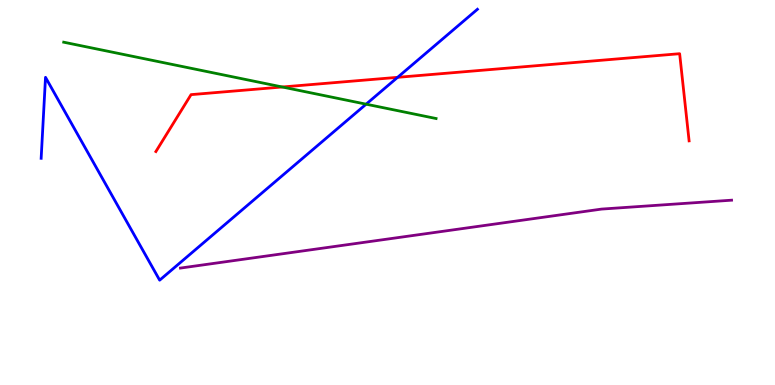[{'lines': ['blue', 'red'], 'intersections': [{'x': 5.13, 'y': 7.99}]}, {'lines': ['green', 'red'], 'intersections': [{'x': 3.64, 'y': 7.74}]}, {'lines': ['purple', 'red'], 'intersections': []}, {'lines': ['blue', 'green'], 'intersections': [{'x': 4.72, 'y': 7.29}]}, {'lines': ['blue', 'purple'], 'intersections': []}, {'lines': ['green', 'purple'], 'intersections': []}]